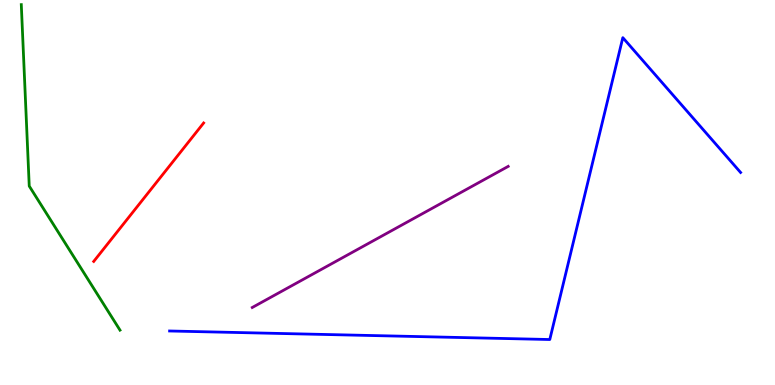[{'lines': ['blue', 'red'], 'intersections': []}, {'lines': ['green', 'red'], 'intersections': []}, {'lines': ['purple', 'red'], 'intersections': []}, {'lines': ['blue', 'green'], 'intersections': []}, {'lines': ['blue', 'purple'], 'intersections': []}, {'lines': ['green', 'purple'], 'intersections': []}]